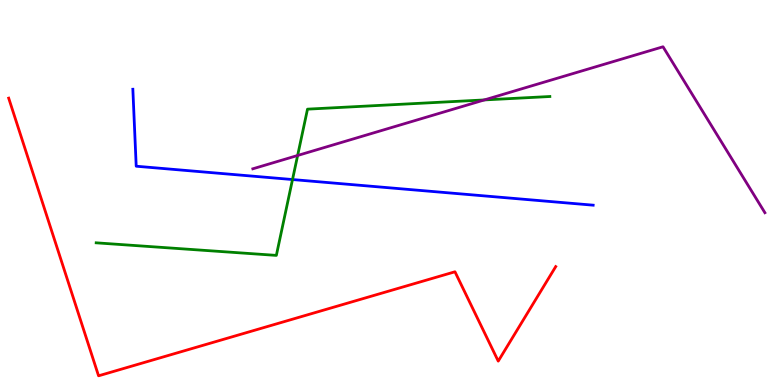[{'lines': ['blue', 'red'], 'intersections': []}, {'lines': ['green', 'red'], 'intersections': []}, {'lines': ['purple', 'red'], 'intersections': []}, {'lines': ['blue', 'green'], 'intersections': [{'x': 3.77, 'y': 5.34}]}, {'lines': ['blue', 'purple'], 'intersections': []}, {'lines': ['green', 'purple'], 'intersections': [{'x': 3.84, 'y': 5.96}, {'x': 6.25, 'y': 7.4}]}]